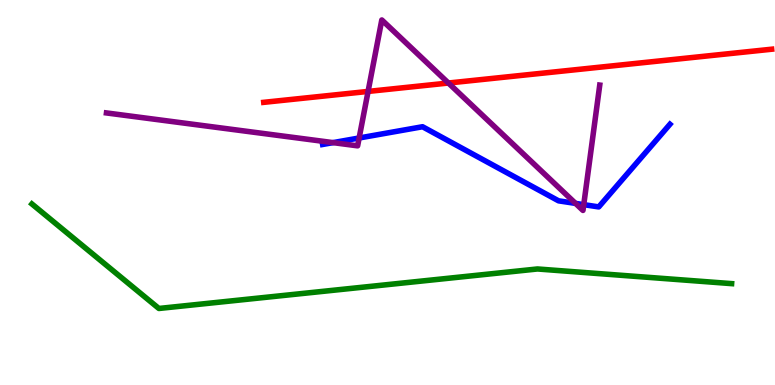[{'lines': ['blue', 'red'], 'intersections': []}, {'lines': ['green', 'red'], 'intersections': []}, {'lines': ['purple', 'red'], 'intersections': [{'x': 4.75, 'y': 7.63}, {'x': 5.79, 'y': 7.84}]}, {'lines': ['blue', 'green'], 'intersections': []}, {'lines': ['blue', 'purple'], 'intersections': [{'x': 4.3, 'y': 6.3}, {'x': 4.63, 'y': 6.42}, {'x': 7.43, 'y': 4.72}, {'x': 7.53, 'y': 4.68}]}, {'lines': ['green', 'purple'], 'intersections': []}]